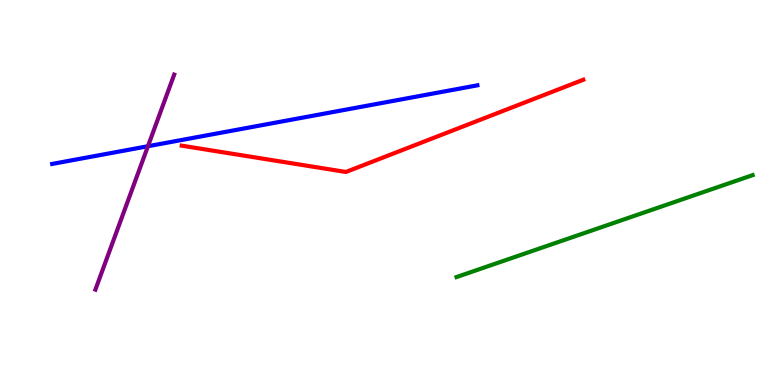[{'lines': ['blue', 'red'], 'intersections': []}, {'lines': ['green', 'red'], 'intersections': []}, {'lines': ['purple', 'red'], 'intersections': []}, {'lines': ['blue', 'green'], 'intersections': []}, {'lines': ['blue', 'purple'], 'intersections': [{'x': 1.91, 'y': 6.2}]}, {'lines': ['green', 'purple'], 'intersections': []}]